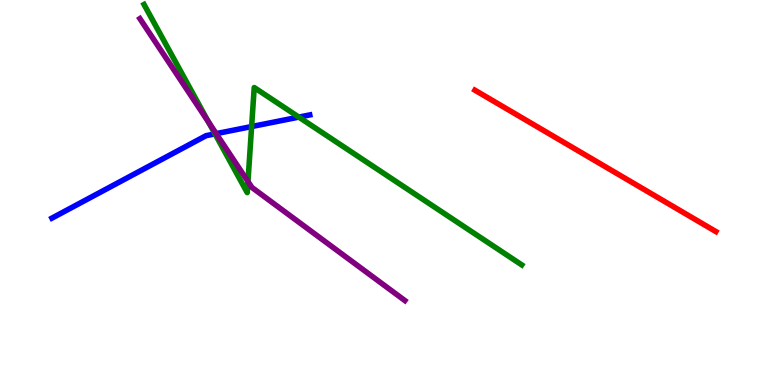[{'lines': ['blue', 'red'], 'intersections': []}, {'lines': ['green', 'red'], 'intersections': []}, {'lines': ['purple', 'red'], 'intersections': []}, {'lines': ['blue', 'green'], 'intersections': [{'x': 2.77, 'y': 6.52}, {'x': 3.25, 'y': 6.71}, {'x': 3.86, 'y': 6.96}]}, {'lines': ['blue', 'purple'], 'intersections': [{'x': 2.79, 'y': 6.53}]}, {'lines': ['green', 'purple'], 'intersections': [{'x': 2.69, 'y': 6.83}, {'x': 3.2, 'y': 5.29}]}]